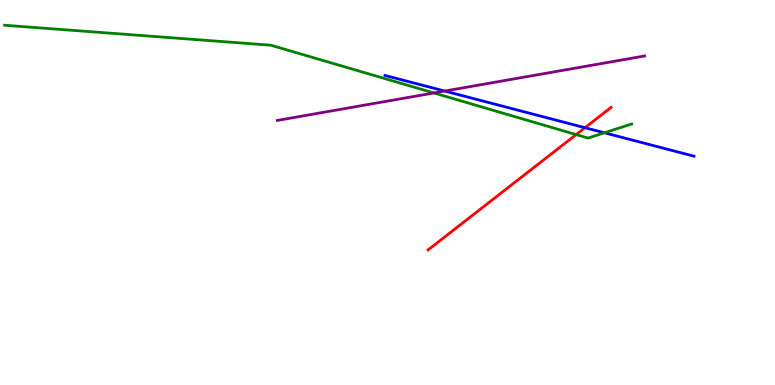[{'lines': ['blue', 'red'], 'intersections': [{'x': 7.55, 'y': 6.68}]}, {'lines': ['green', 'red'], 'intersections': [{'x': 7.43, 'y': 6.5}]}, {'lines': ['purple', 'red'], 'intersections': []}, {'lines': ['blue', 'green'], 'intersections': [{'x': 7.8, 'y': 6.55}]}, {'lines': ['blue', 'purple'], 'intersections': [{'x': 5.74, 'y': 7.63}]}, {'lines': ['green', 'purple'], 'intersections': [{'x': 5.6, 'y': 7.59}]}]